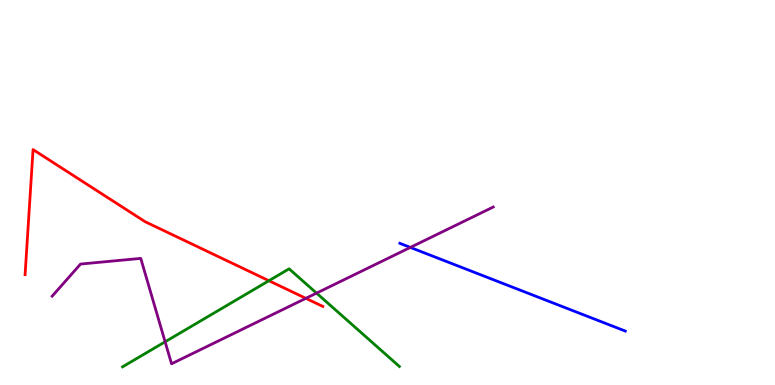[{'lines': ['blue', 'red'], 'intersections': []}, {'lines': ['green', 'red'], 'intersections': [{'x': 3.47, 'y': 2.71}]}, {'lines': ['purple', 'red'], 'intersections': [{'x': 3.95, 'y': 2.25}]}, {'lines': ['blue', 'green'], 'intersections': []}, {'lines': ['blue', 'purple'], 'intersections': [{'x': 5.29, 'y': 3.57}]}, {'lines': ['green', 'purple'], 'intersections': [{'x': 2.13, 'y': 1.12}, {'x': 4.08, 'y': 2.39}]}]